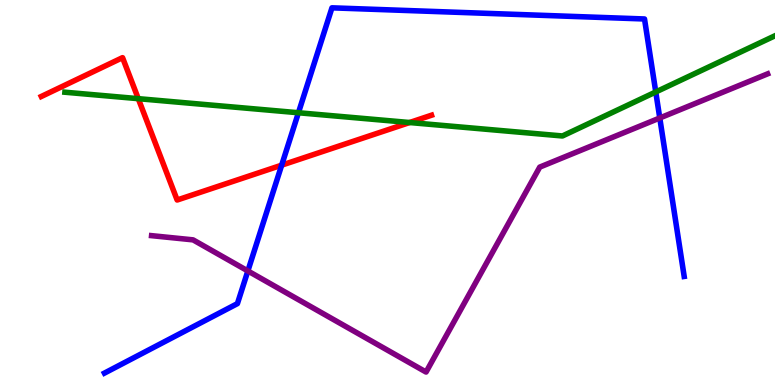[{'lines': ['blue', 'red'], 'intersections': [{'x': 3.63, 'y': 5.71}]}, {'lines': ['green', 'red'], 'intersections': [{'x': 1.78, 'y': 7.44}, {'x': 5.29, 'y': 6.82}]}, {'lines': ['purple', 'red'], 'intersections': []}, {'lines': ['blue', 'green'], 'intersections': [{'x': 3.85, 'y': 7.07}, {'x': 8.46, 'y': 7.61}]}, {'lines': ['blue', 'purple'], 'intersections': [{'x': 3.2, 'y': 2.96}, {'x': 8.51, 'y': 6.94}]}, {'lines': ['green', 'purple'], 'intersections': []}]